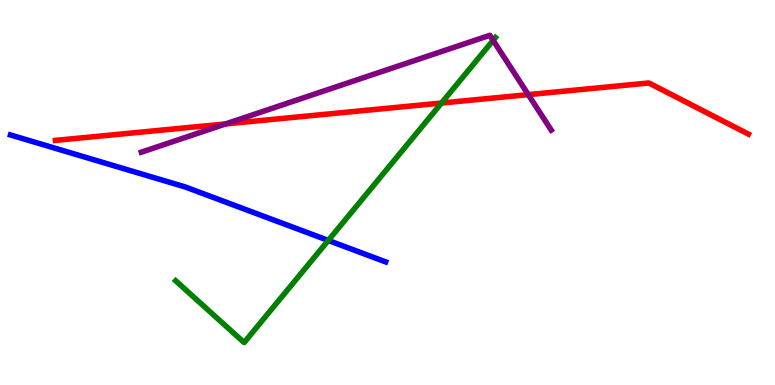[{'lines': ['blue', 'red'], 'intersections': []}, {'lines': ['green', 'red'], 'intersections': [{'x': 5.7, 'y': 7.32}]}, {'lines': ['purple', 'red'], 'intersections': [{'x': 2.91, 'y': 6.78}, {'x': 6.82, 'y': 7.54}]}, {'lines': ['blue', 'green'], 'intersections': [{'x': 4.24, 'y': 3.76}]}, {'lines': ['blue', 'purple'], 'intersections': []}, {'lines': ['green', 'purple'], 'intersections': [{'x': 6.36, 'y': 8.95}]}]